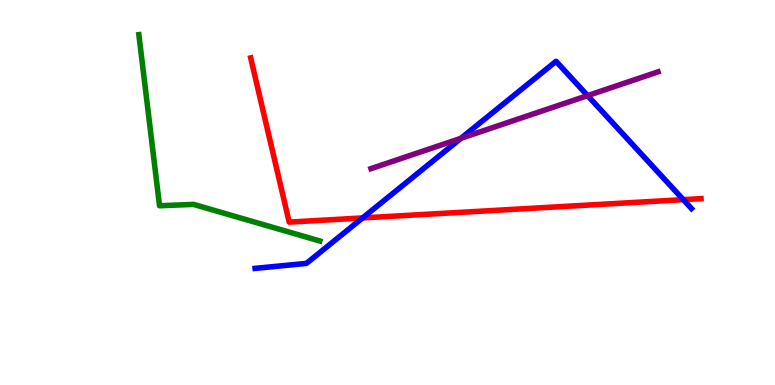[{'lines': ['blue', 'red'], 'intersections': [{'x': 4.68, 'y': 4.34}, {'x': 8.82, 'y': 4.81}]}, {'lines': ['green', 'red'], 'intersections': []}, {'lines': ['purple', 'red'], 'intersections': []}, {'lines': ['blue', 'green'], 'intersections': []}, {'lines': ['blue', 'purple'], 'intersections': [{'x': 5.95, 'y': 6.41}, {'x': 7.58, 'y': 7.52}]}, {'lines': ['green', 'purple'], 'intersections': []}]